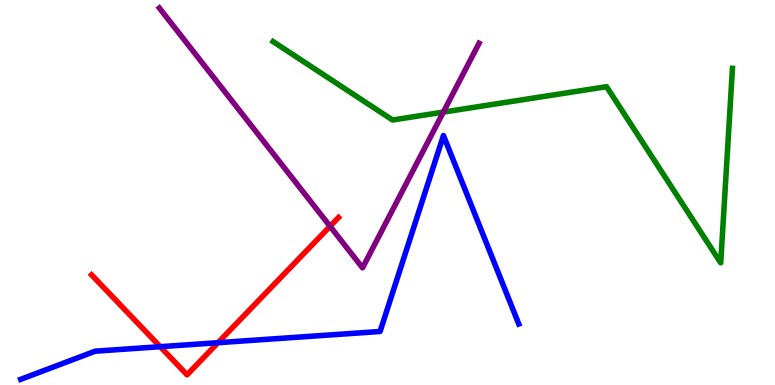[{'lines': ['blue', 'red'], 'intersections': [{'x': 2.07, 'y': 0.995}, {'x': 2.81, 'y': 1.1}]}, {'lines': ['green', 'red'], 'intersections': []}, {'lines': ['purple', 'red'], 'intersections': [{'x': 4.26, 'y': 4.12}]}, {'lines': ['blue', 'green'], 'intersections': []}, {'lines': ['blue', 'purple'], 'intersections': []}, {'lines': ['green', 'purple'], 'intersections': [{'x': 5.72, 'y': 7.09}]}]